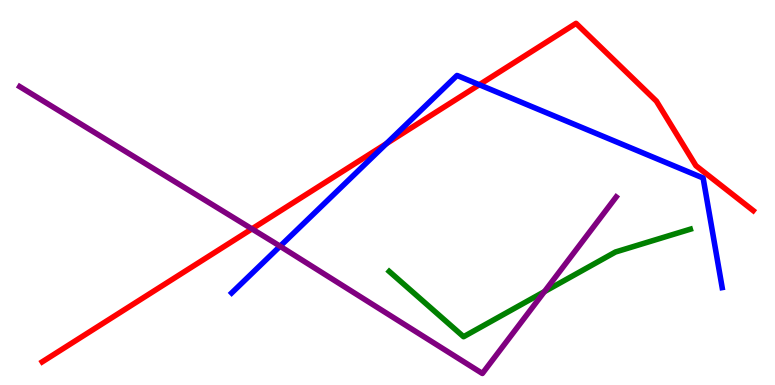[{'lines': ['blue', 'red'], 'intersections': [{'x': 4.99, 'y': 6.27}, {'x': 6.18, 'y': 7.8}]}, {'lines': ['green', 'red'], 'intersections': []}, {'lines': ['purple', 'red'], 'intersections': [{'x': 3.25, 'y': 4.05}]}, {'lines': ['blue', 'green'], 'intersections': []}, {'lines': ['blue', 'purple'], 'intersections': [{'x': 3.61, 'y': 3.6}]}, {'lines': ['green', 'purple'], 'intersections': [{'x': 7.02, 'y': 2.43}]}]